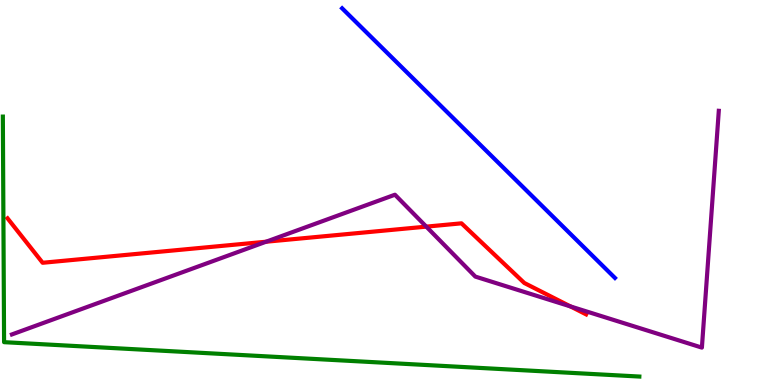[{'lines': ['blue', 'red'], 'intersections': []}, {'lines': ['green', 'red'], 'intersections': []}, {'lines': ['purple', 'red'], 'intersections': [{'x': 3.43, 'y': 3.72}, {'x': 5.5, 'y': 4.11}, {'x': 7.36, 'y': 2.04}]}, {'lines': ['blue', 'green'], 'intersections': []}, {'lines': ['blue', 'purple'], 'intersections': []}, {'lines': ['green', 'purple'], 'intersections': []}]